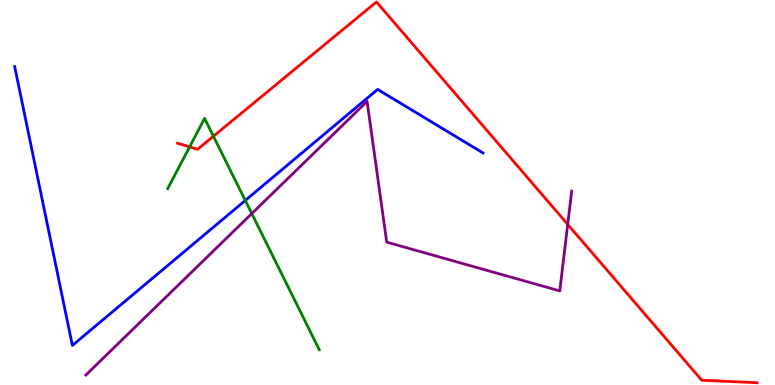[{'lines': ['blue', 'red'], 'intersections': []}, {'lines': ['green', 'red'], 'intersections': [{'x': 2.45, 'y': 6.19}, {'x': 2.75, 'y': 6.46}]}, {'lines': ['purple', 'red'], 'intersections': [{'x': 7.33, 'y': 4.17}]}, {'lines': ['blue', 'green'], 'intersections': [{'x': 3.16, 'y': 4.79}]}, {'lines': ['blue', 'purple'], 'intersections': []}, {'lines': ['green', 'purple'], 'intersections': [{'x': 3.25, 'y': 4.45}]}]